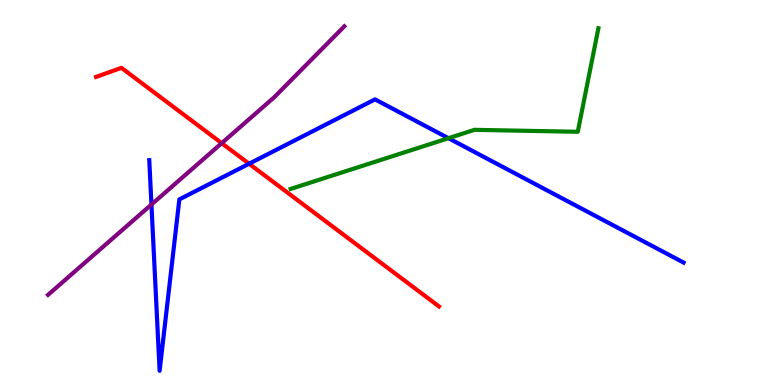[{'lines': ['blue', 'red'], 'intersections': [{'x': 3.21, 'y': 5.75}]}, {'lines': ['green', 'red'], 'intersections': []}, {'lines': ['purple', 'red'], 'intersections': [{'x': 2.86, 'y': 6.28}]}, {'lines': ['blue', 'green'], 'intersections': [{'x': 5.79, 'y': 6.41}]}, {'lines': ['blue', 'purple'], 'intersections': [{'x': 1.95, 'y': 4.69}]}, {'lines': ['green', 'purple'], 'intersections': []}]